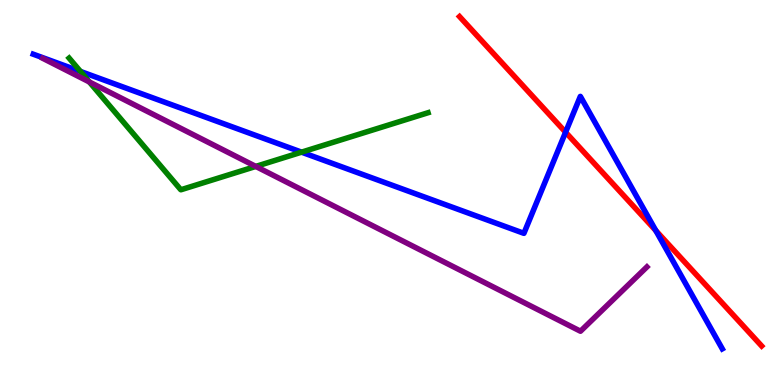[{'lines': ['blue', 'red'], 'intersections': [{'x': 7.3, 'y': 6.57}, {'x': 8.46, 'y': 4.01}]}, {'lines': ['green', 'red'], 'intersections': []}, {'lines': ['purple', 'red'], 'intersections': []}, {'lines': ['blue', 'green'], 'intersections': [{'x': 1.04, 'y': 8.14}, {'x': 3.89, 'y': 6.05}]}, {'lines': ['blue', 'purple'], 'intersections': []}, {'lines': ['green', 'purple'], 'intersections': [{'x': 1.15, 'y': 7.87}, {'x': 3.3, 'y': 5.68}]}]